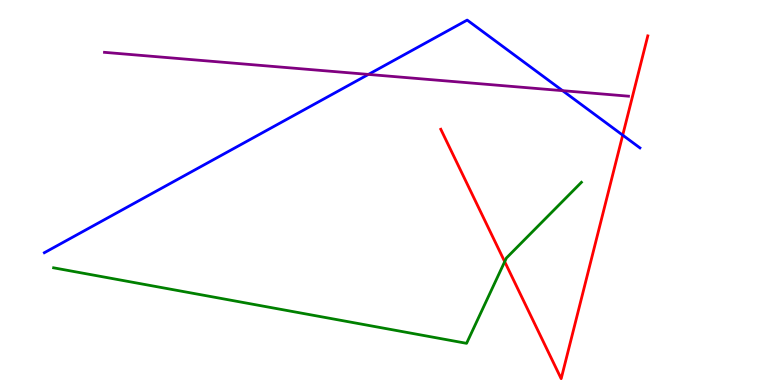[{'lines': ['blue', 'red'], 'intersections': [{'x': 8.03, 'y': 6.49}]}, {'lines': ['green', 'red'], 'intersections': [{'x': 6.51, 'y': 3.2}]}, {'lines': ['purple', 'red'], 'intersections': []}, {'lines': ['blue', 'green'], 'intersections': []}, {'lines': ['blue', 'purple'], 'intersections': [{'x': 4.75, 'y': 8.07}, {'x': 7.26, 'y': 7.64}]}, {'lines': ['green', 'purple'], 'intersections': []}]